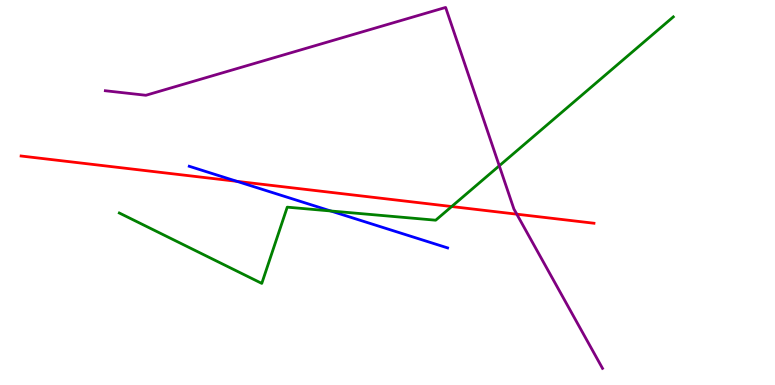[{'lines': ['blue', 'red'], 'intersections': [{'x': 3.06, 'y': 5.29}]}, {'lines': ['green', 'red'], 'intersections': [{'x': 5.83, 'y': 4.64}]}, {'lines': ['purple', 'red'], 'intersections': [{'x': 6.67, 'y': 4.44}]}, {'lines': ['blue', 'green'], 'intersections': [{'x': 4.27, 'y': 4.52}]}, {'lines': ['blue', 'purple'], 'intersections': []}, {'lines': ['green', 'purple'], 'intersections': [{'x': 6.44, 'y': 5.69}]}]